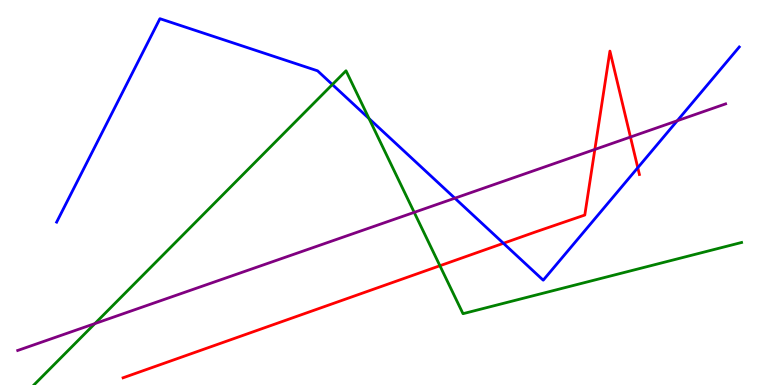[{'lines': ['blue', 'red'], 'intersections': [{'x': 6.5, 'y': 3.68}, {'x': 8.23, 'y': 5.64}]}, {'lines': ['green', 'red'], 'intersections': [{'x': 5.68, 'y': 3.1}]}, {'lines': ['purple', 'red'], 'intersections': [{'x': 7.68, 'y': 6.12}, {'x': 8.13, 'y': 6.44}]}, {'lines': ['blue', 'green'], 'intersections': [{'x': 4.29, 'y': 7.8}, {'x': 4.76, 'y': 6.92}]}, {'lines': ['blue', 'purple'], 'intersections': [{'x': 5.87, 'y': 4.85}, {'x': 8.74, 'y': 6.86}]}, {'lines': ['green', 'purple'], 'intersections': [{'x': 1.22, 'y': 1.59}, {'x': 5.34, 'y': 4.48}]}]